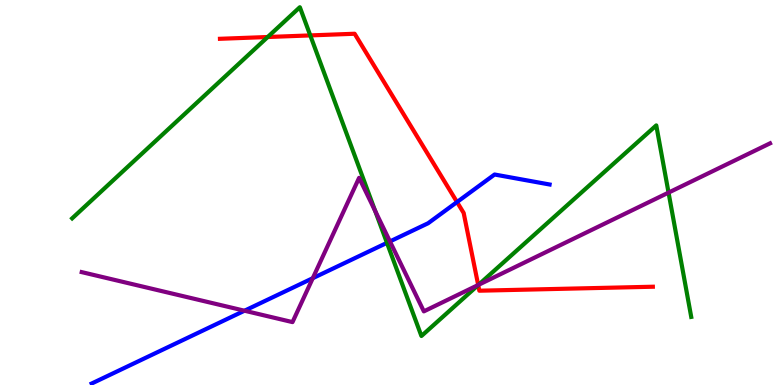[{'lines': ['blue', 'red'], 'intersections': [{'x': 5.9, 'y': 4.75}]}, {'lines': ['green', 'red'], 'intersections': [{'x': 3.45, 'y': 9.04}, {'x': 4.0, 'y': 9.08}, {'x': 6.17, 'y': 2.6}]}, {'lines': ['purple', 'red'], 'intersections': [{'x': 6.17, 'y': 2.6}]}, {'lines': ['blue', 'green'], 'intersections': [{'x': 4.99, 'y': 3.69}]}, {'lines': ['blue', 'purple'], 'intersections': [{'x': 3.15, 'y': 1.93}, {'x': 4.04, 'y': 2.77}, {'x': 5.03, 'y': 3.73}]}, {'lines': ['green', 'purple'], 'intersections': [{'x': 4.84, 'y': 4.52}, {'x': 6.17, 'y': 2.6}, {'x': 8.63, 'y': 5.0}]}]